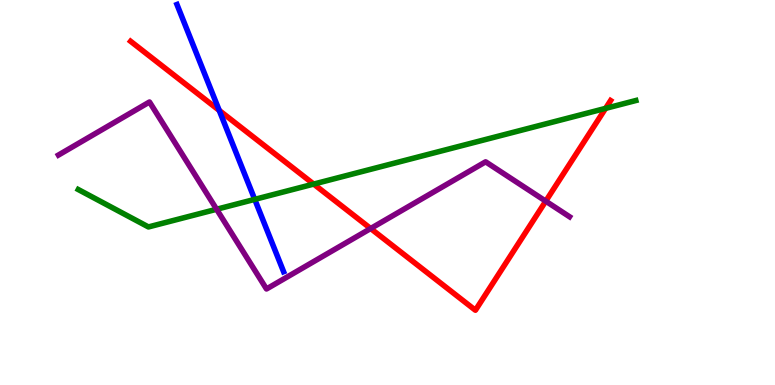[{'lines': ['blue', 'red'], 'intersections': [{'x': 2.83, 'y': 7.13}]}, {'lines': ['green', 'red'], 'intersections': [{'x': 4.05, 'y': 5.22}, {'x': 7.81, 'y': 7.18}]}, {'lines': ['purple', 'red'], 'intersections': [{'x': 4.78, 'y': 4.06}, {'x': 7.04, 'y': 4.77}]}, {'lines': ['blue', 'green'], 'intersections': [{'x': 3.29, 'y': 4.82}]}, {'lines': ['blue', 'purple'], 'intersections': []}, {'lines': ['green', 'purple'], 'intersections': [{'x': 2.79, 'y': 4.56}]}]